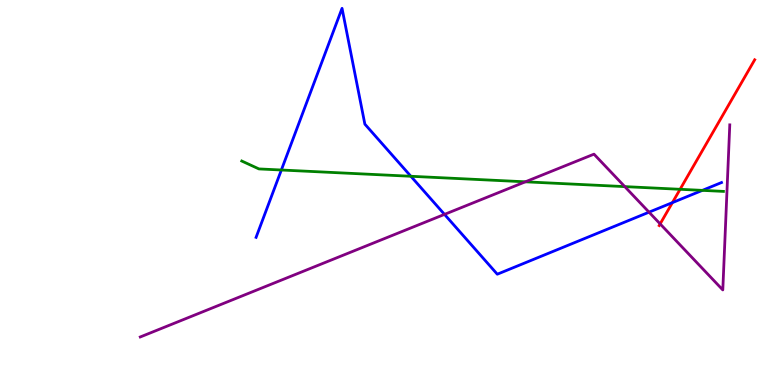[{'lines': ['blue', 'red'], 'intersections': [{'x': 8.68, 'y': 4.74}]}, {'lines': ['green', 'red'], 'intersections': [{'x': 8.78, 'y': 5.08}]}, {'lines': ['purple', 'red'], 'intersections': [{'x': 8.52, 'y': 4.18}]}, {'lines': ['blue', 'green'], 'intersections': [{'x': 3.63, 'y': 5.58}, {'x': 5.3, 'y': 5.42}, {'x': 9.06, 'y': 5.06}]}, {'lines': ['blue', 'purple'], 'intersections': [{'x': 5.74, 'y': 4.43}, {'x': 8.37, 'y': 4.49}]}, {'lines': ['green', 'purple'], 'intersections': [{'x': 6.78, 'y': 5.28}, {'x': 8.06, 'y': 5.15}]}]